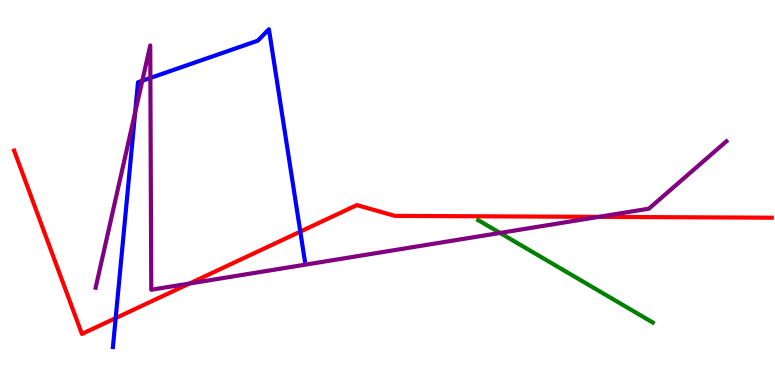[{'lines': ['blue', 'red'], 'intersections': [{'x': 1.49, 'y': 1.74}, {'x': 3.87, 'y': 3.98}]}, {'lines': ['green', 'red'], 'intersections': []}, {'lines': ['purple', 'red'], 'intersections': [{'x': 2.45, 'y': 2.64}, {'x': 7.73, 'y': 4.37}]}, {'lines': ['blue', 'green'], 'intersections': []}, {'lines': ['blue', 'purple'], 'intersections': [{'x': 1.74, 'y': 7.08}, {'x': 1.84, 'y': 7.9}, {'x': 1.94, 'y': 7.98}]}, {'lines': ['green', 'purple'], 'intersections': [{'x': 6.45, 'y': 3.95}]}]